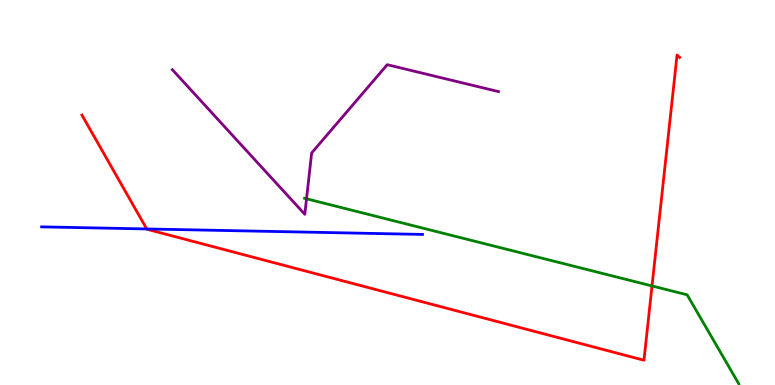[{'lines': ['blue', 'red'], 'intersections': [{'x': 1.89, 'y': 4.05}]}, {'lines': ['green', 'red'], 'intersections': [{'x': 8.41, 'y': 2.57}]}, {'lines': ['purple', 'red'], 'intersections': []}, {'lines': ['blue', 'green'], 'intersections': []}, {'lines': ['blue', 'purple'], 'intersections': []}, {'lines': ['green', 'purple'], 'intersections': [{'x': 3.96, 'y': 4.84}]}]